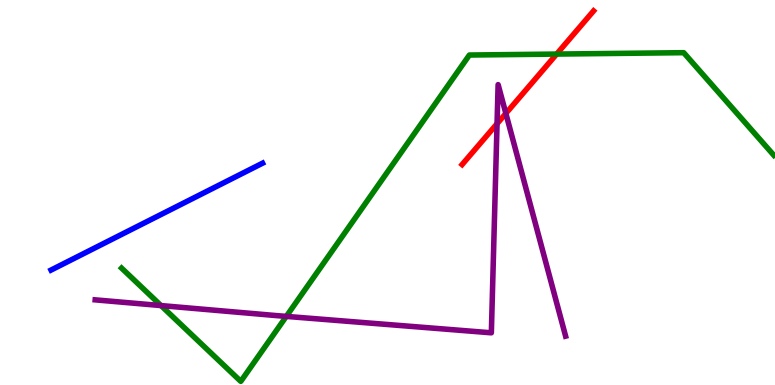[{'lines': ['blue', 'red'], 'intersections': []}, {'lines': ['green', 'red'], 'intersections': [{'x': 7.18, 'y': 8.6}]}, {'lines': ['purple', 'red'], 'intersections': [{'x': 6.41, 'y': 6.79}, {'x': 6.53, 'y': 7.05}]}, {'lines': ['blue', 'green'], 'intersections': []}, {'lines': ['blue', 'purple'], 'intersections': []}, {'lines': ['green', 'purple'], 'intersections': [{'x': 2.08, 'y': 2.06}, {'x': 3.69, 'y': 1.78}]}]